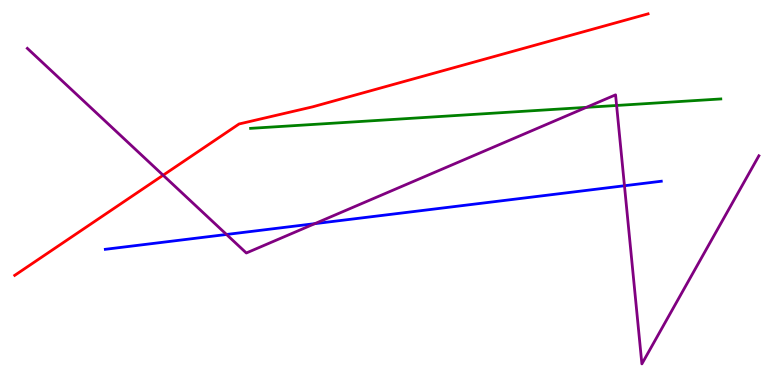[{'lines': ['blue', 'red'], 'intersections': []}, {'lines': ['green', 'red'], 'intersections': []}, {'lines': ['purple', 'red'], 'intersections': [{'x': 2.1, 'y': 5.45}]}, {'lines': ['blue', 'green'], 'intersections': []}, {'lines': ['blue', 'purple'], 'intersections': [{'x': 2.92, 'y': 3.91}, {'x': 4.06, 'y': 4.19}, {'x': 8.06, 'y': 5.18}]}, {'lines': ['green', 'purple'], 'intersections': [{'x': 7.57, 'y': 7.21}, {'x': 7.96, 'y': 7.26}]}]